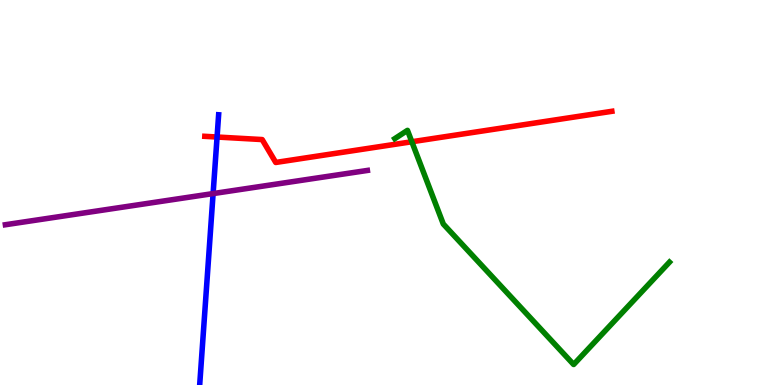[{'lines': ['blue', 'red'], 'intersections': [{'x': 2.8, 'y': 6.44}]}, {'lines': ['green', 'red'], 'intersections': [{'x': 5.31, 'y': 6.32}]}, {'lines': ['purple', 'red'], 'intersections': []}, {'lines': ['blue', 'green'], 'intersections': []}, {'lines': ['blue', 'purple'], 'intersections': [{'x': 2.75, 'y': 4.97}]}, {'lines': ['green', 'purple'], 'intersections': []}]